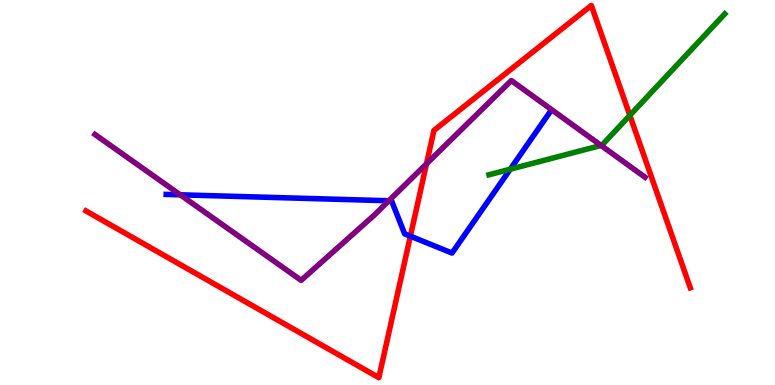[{'lines': ['blue', 'red'], 'intersections': [{'x': 5.3, 'y': 3.87}]}, {'lines': ['green', 'red'], 'intersections': [{'x': 8.13, 'y': 7.0}]}, {'lines': ['purple', 'red'], 'intersections': [{'x': 5.5, 'y': 5.74}]}, {'lines': ['blue', 'green'], 'intersections': [{'x': 6.58, 'y': 5.61}]}, {'lines': ['blue', 'purple'], 'intersections': [{'x': 2.33, 'y': 4.94}, {'x': 5.02, 'y': 4.79}]}, {'lines': ['green', 'purple'], 'intersections': [{'x': 7.76, 'y': 6.22}]}]